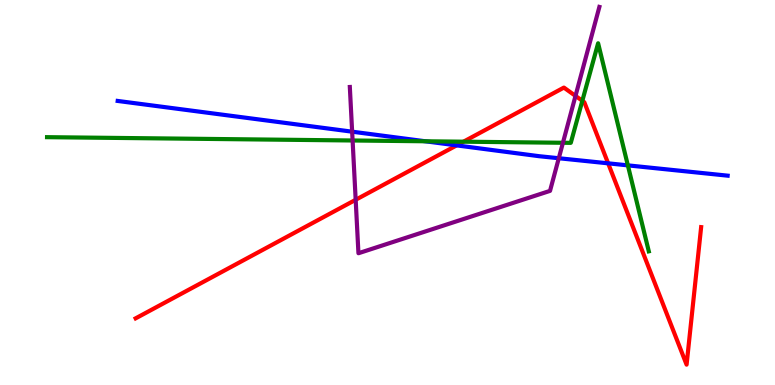[{'lines': ['blue', 'red'], 'intersections': [{'x': 5.89, 'y': 6.22}, {'x': 7.85, 'y': 5.76}]}, {'lines': ['green', 'red'], 'intersections': [{'x': 5.98, 'y': 6.32}, {'x': 7.51, 'y': 7.38}]}, {'lines': ['purple', 'red'], 'intersections': [{'x': 4.59, 'y': 4.81}, {'x': 7.43, 'y': 7.51}]}, {'lines': ['blue', 'green'], 'intersections': [{'x': 5.49, 'y': 6.33}, {'x': 8.1, 'y': 5.7}]}, {'lines': ['blue', 'purple'], 'intersections': [{'x': 4.54, 'y': 6.58}, {'x': 7.21, 'y': 5.89}]}, {'lines': ['green', 'purple'], 'intersections': [{'x': 4.55, 'y': 6.35}, {'x': 7.26, 'y': 6.29}]}]